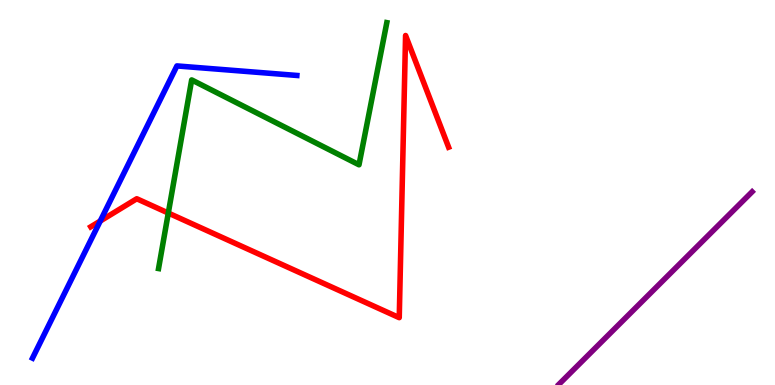[{'lines': ['blue', 'red'], 'intersections': [{'x': 1.29, 'y': 4.26}]}, {'lines': ['green', 'red'], 'intersections': [{'x': 2.17, 'y': 4.47}]}, {'lines': ['purple', 'red'], 'intersections': []}, {'lines': ['blue', 'green'], 'intersections': []}, {'lines': ['blue', 'purple'], 'intersections': []}, {'lines': ['green', 'purple'], 'intersections': []}]